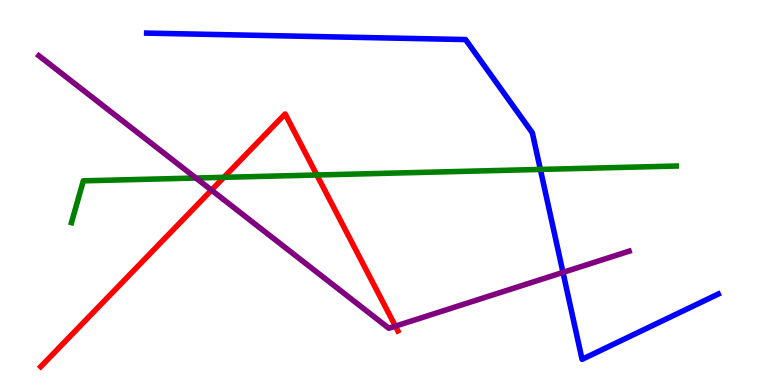[{'lines': ['blue', 'red'], 'intersections': []}, {'lines': ['green', 'red'], 'intersections': [{'x': 2.89, 'y': 5.39}, {'x': 4.09, 'y': 5.45}]}, {'lines': ['purple', 'red'], 'intersections': [{'x': 2.73, 'y': 5.06}, {'x': 5.1, 'y': 1.53}]}, {'lines': ['blue', 'green'], 'intersections': [{'x': 6.97, 'y': 5.6}]}, {'lines': ['blue', 'purple'], 'intersections': [{'x': 7.26, 'y': 2.92}]}, {'lines': ['green', 'purple'], 'intersections': [{'x': 2.53, 'y': 5.38}]}]